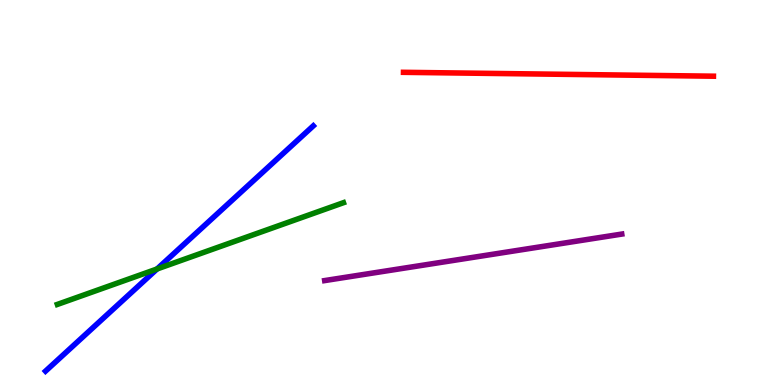[{'lines': ['blue', 'red'], 'intersections': []}, {'lines': ['green', 'red'], 'intersections': []}, {'lines': ['purple', 'red'], 'intersections': []}, {'lines': ['blue', 'green'], 'intersections': [{'x': 2.03, 'y': 3.01}]}, {'lines': ['blue', 'purple'], 'intersections': []}, {'lines': ['green', 'purple'], 'intersections': []}]